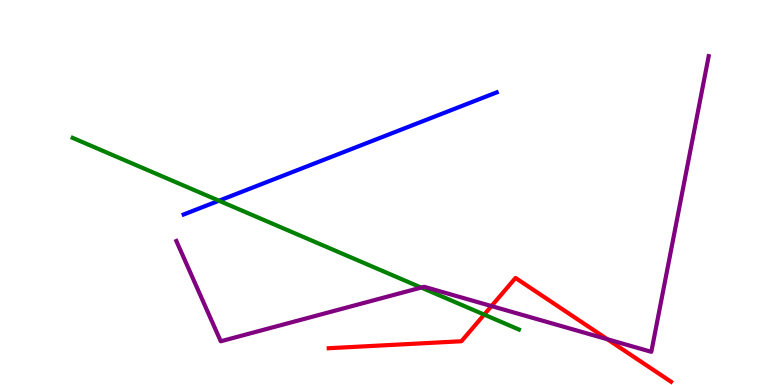[{'lines': ['blue', 'red'], 'intersections': []}, {'lines': ['green', 'red'], 'intersections': [{'x': 6.25, 'y': 1.83}]}, {'lines': ['purple', 'red'], 'intersections': [{'x': 6.34, 'y': 2.05}, {'x': 7.84, 'y': 1.19}]}, {'lines': ['blue', 'green'], 'intersections': [{'x': 2.83, 'y': 4.79}]}, {'lines': ['blue', 'purple'], 'intersections': []}, {'lines': ['green', 'purple'], 'intersections': [{'x': 5.44, 'y': 2.53}]}]